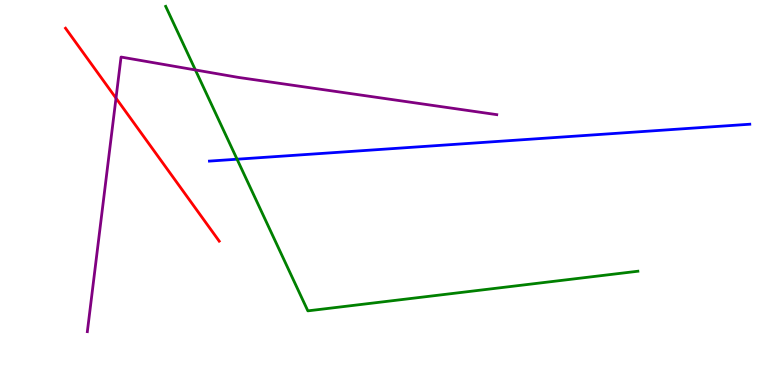[{'lines': ['blue', 'red'], 'intersections': []}, {'lines': ['green', 'red'], 'intersections': []}, {'lines': ['purple', 'red'], 'intersections': [{'x': 1.5, 'y': 7.45}]}, {'lines': ['blue', 'green'], 'intersections': [{'x': 3.06, 'y': 5.86}]}, {'lines': ['blue', 'purple'], 'intersections': []}, {'lines': ['green', 'purple'], 'intersections': [{'x': 2.52, 'y': 8.18}]}]